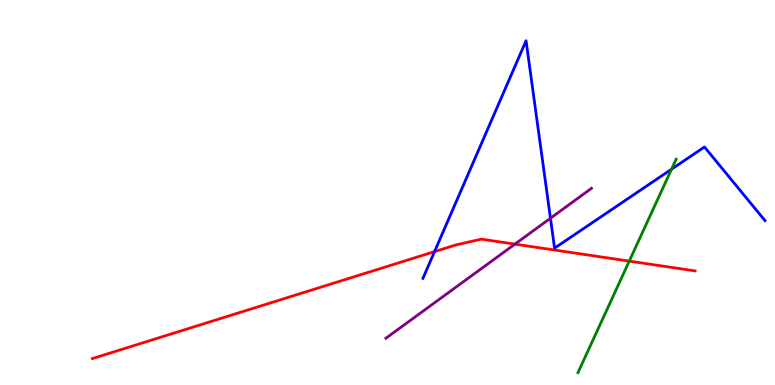[{'lines': ['blue', 'red'], 'intersections': [{'x': 5.61, 'y': 3.46}]}, {'lines': ['green', 'red'], 'intersections': [{'x': 8.12, 'y': 3.22}]}, {'lines': ['purple', 'red'], 'intersections': [{'x': 6.64, 'y': 3.66}]}, {'lines': ['blue', 'green'], 'intersections': [{'x': 8.67, 'y': 5.61}]}, {'lines': ['blue', 'purple'], 'intersections': [{'x': 7.1, 'y': 4.33}]}, {'lines': ['green', 'purple'], 'intersections': []}]